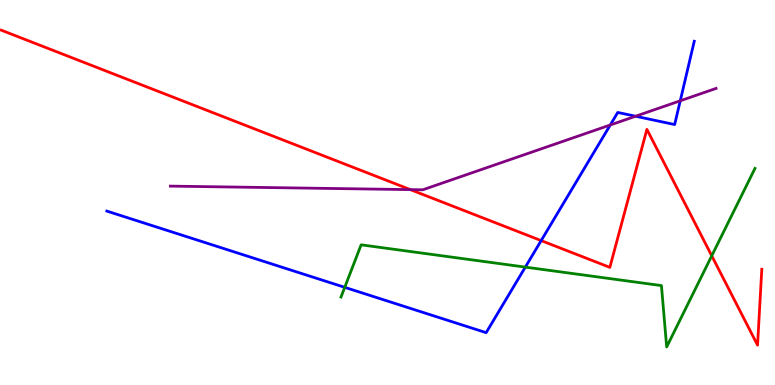[{'lines': ['blue', 'red'], 'intersections': [{'x': 6.98, 'y': 3.75}]}, {'lines': ['green', 'red'], 'intersections': [{'x': 9.18, 'y': 3.36}]}, {'lines': ['purple', 'red'], 'intersections': [{'x': 5.3, 'y': 5.07}]}, {'lines': ['blue', 'green'], 'intersections': [{'x': 4.45, 'y': 2.54}, {'x': 6.78, 'y': 3.06}]}, {'lines': ['blue', 'purple'], 'intersections': [{'x': 7.87, 'y': 6.75}, {'x': 8.2, 'y': 6.98}, {'x': 8.78, 'y': 7.38}]}, {'lines': ['green', 'purple'], 'intersections': []}]